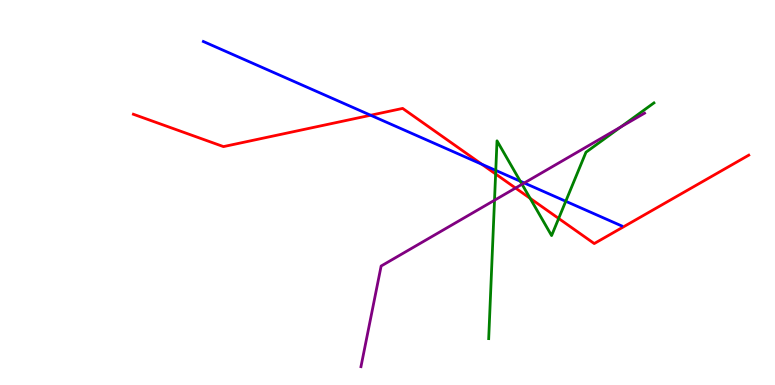[{'lines': ['blue', 'red'], 'intersections': [{'x': 4.78, 'y': 7.01}, {'x': 6.22, 'y': 5.73}]}, {'lines': ['green', 'red'], 'intersections': [{'x': 6.4, 'y': 5.48}, {'x': 6.84, 'y': 4.85}, {'x': 7.21, 'y': 4.33}]}, {'lines': ['purple', 'red'], 'intersections': [{'x': 6.65, 'y': 5.12}]}, {'lines': ['blue', 'green'], 'intersections': [{'x': 6.4, 'y': 5.57}, {'x': 6.71, 'y': 5.29}, {'x': 7.3, 'y': 4.77}]}, {'lines': ['blue', 'purple'], 'intersections': [{'x': 6.76, 'y': 5.25}]}, {'lines': ['green', 'purple'], 'intersections': [{'x': 6.38, 'y': 4.8}, {'x': 6.74, 'y': 5.21}, {'x': 8.01, 'y': 6.7}]}]